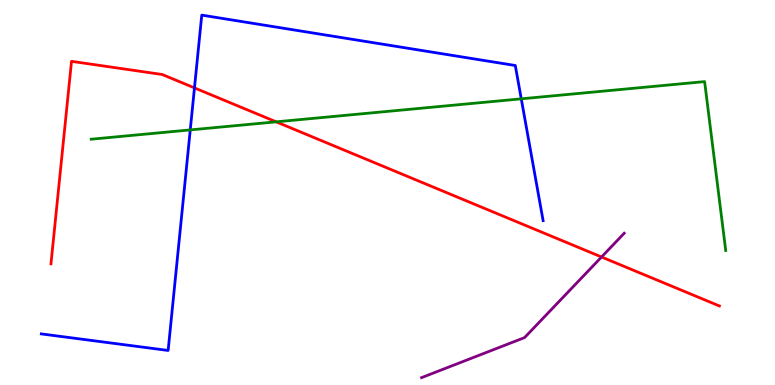[{'lines': ['blue', 'red'], 'intersections': [{'x': 2.51, 'y': 7.72}]}, {'lines': ['green', 'red'], 'intersections': [{'x': 3.56, 'y': 6.84}]}, {'lines': ['purple', 'red'], 'intersections': [{'x': 7.76, 'y': 3.32}]}, {'lines': ['blue', 'green'], 'intersections': [{'x': 2.45, 'y': 6.63}, {'x': 6.73, 'y': 7.43}]}, {'lines': ['blue', 'purple'], 'intersections': []}, {'lines': ['green', 'purple'], 'intersections': []}]